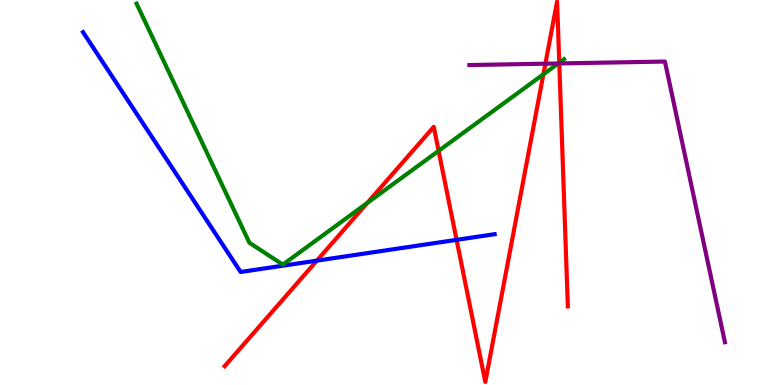[{'lines': ['blue', 'red'], 'intersections': [{'x': 4.09, 'y': 3.23}, {'x': 5.89, 'y': 3.77}]}, {'lines': ['green', 'red'], 'intersections': [{'x': 4.74, 'y': 4.73}, {'x': 5.66, 'y': 6.08}, {'x': 7.01, 'y': 8.07}, {'x': 7.22, 'y': 8.37}]}, {'lines': ['purple', 'red'], 'intersections': [{'x': 7.04, 'y': 8.35}, {'x': 7.22, 'y': 8.35}]}, {'lines': ['blue', 'green'], 'intersections': []}, {'lines': ['blue', 'purple'], 'intersections': []}, {'lines': ['green', 'purple'], 'intersections': [{'x': 7.2, 'y': 8.35}]}]